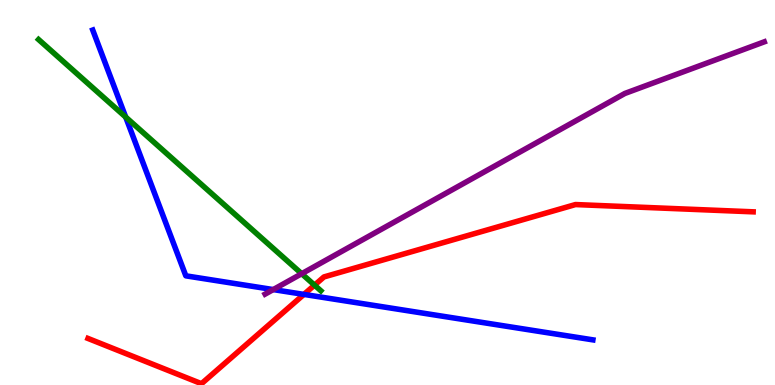[{'lines': ['blue', 'red'], 'intersections': [{'x': 3.92, 'y': 2.35}]}, {'lines': ['green', 'red'], 'intersections': [{'x': 4.06, 'y': 2.59}]}, {'lines': ['purple', 'red'], 'intersections': []}, {'lines': ['blue', 'green'], 'intersections': [{'x': 1.62, 'y': 6.96}]}, {'lines': ['blue', 'purple'], 'intersections': [{'x': 3.53, 'y': 2.48}]}, {'lines': ['green', 'purple'], 'intersections': [{'x': 3.89, 'y': 2.89}]}]